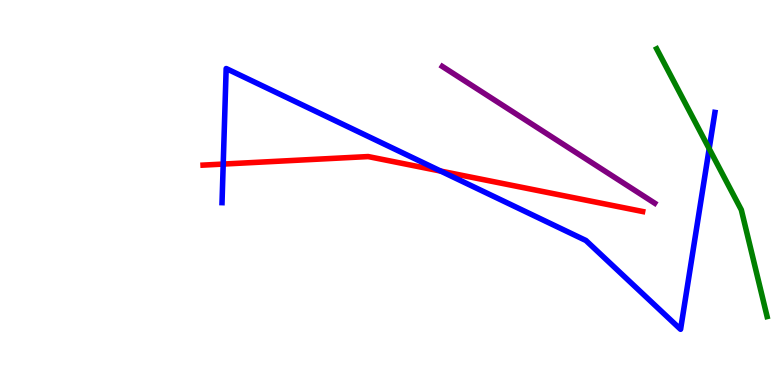[{'lines': ['blue', 'red'], 'intersections': [{'x': 2.88, 'y': 5.74}, {'x': 5.69, 'y': 5.56}]}, {'lines': ['green', 'red'], 'intersections': []}, {'lines': ['purple', 'red'], 'intersections': []}, {'lines': ['blue', 'green'], 'intersections': [{'x': 9.15, 'y': 6.14}]}, {'lines': ['blue', 'purple'], 'intersections': []}, {'lines': ['green', 'purple'], 'intersections': []}]